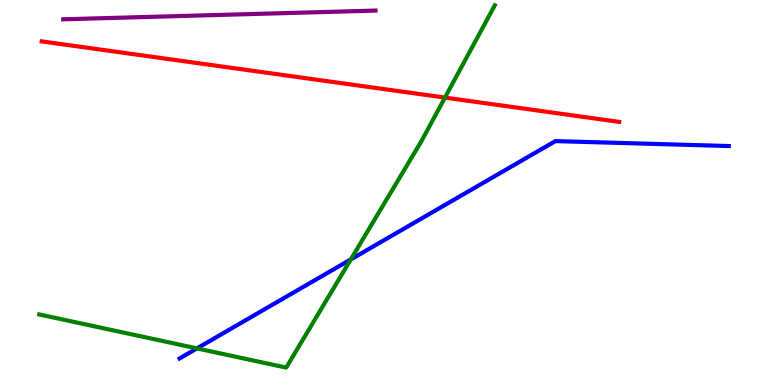[{'lines': ['blue', 'red'], 'intersections': []}, {'lines': ['green', 'red'], 'intersections': [{'x': 5.74, 'y': 7.47}]}, {'lines': ['purple', 'red'], 'intersections': []}, {'lines': ['blue', 'green'], 'intersections': [{'x': 2.54, 'y': 0.951}, {'x': 4.53, 'y': 3.26}]}, {'lines': ['blue', 'purple'], 'intersections': []}, {'lines': ['green', 'purple'], 'intersections': []}]